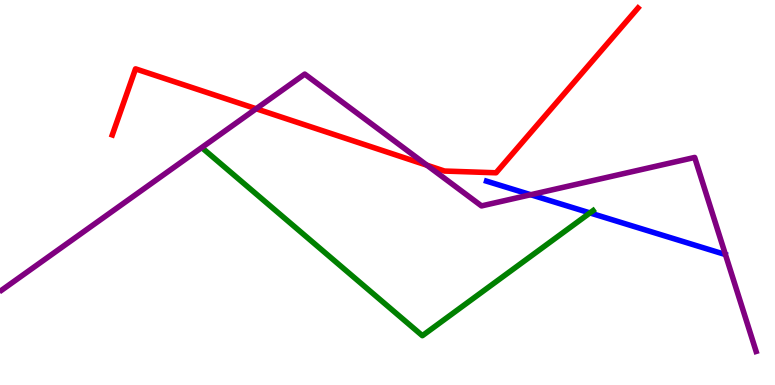[{'lines': ['blue', 'red'], 'intersections': []}, {'lines': ['green', 'red'], 'intersections': []}, {'lines': ['purple', 'red'], 'intersections': [{'x': 3.31, 'y': 7.18}, {'x': 5.51, 'y': 5.71}]}, {'lines': ['blue', 'green'], 'intersections': [{'x': 7.61, 'y': 4.47}]}, {'lines': ['blue', 'purple'], 'intersections': [{'x': 6.85, 'y': 4.94}]}, {'lines': ['green', 'purple'], 'intersections': []}]